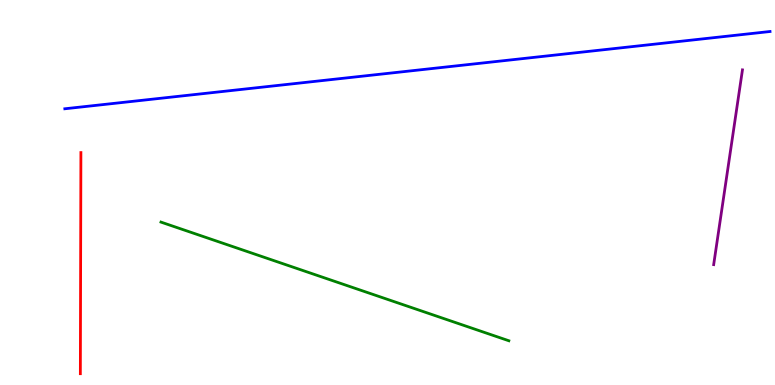[{'lines': ['blue', 'red'], 'intersections': []}, {'lines': ['green', 'red'], 'intersections': []}, {'lines': ['purple', 'red'], 'intersections': []}, {'lines': ['blue', 'green'], 'intersections': []}, {'lines': ['blue', 'purple'], 'intersections': []}, {'lines': ['green', 'purple'], 'intersections': []}]